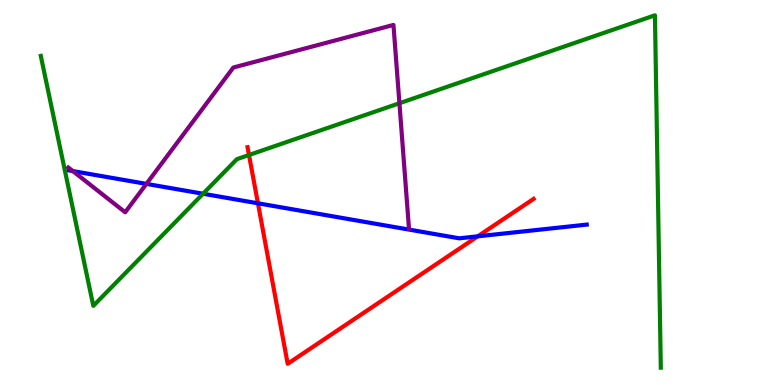[{'lines': ['blue', 'red'], 'intersections': [{'x': 3.33, 'y': 4.72}, {'x': 6.16, 'y': 3.86}]}, {'lines': ['green', 'red'], 'intersections': [{'x': 3.21, 'y': 5.97}]}, {'lines': ['purple', 'red'], 'intersections': []}, {'lines': ['blue', 'green'], 'intersections': [{'x': 2.62, 'y': 4.97}]}, {'lines': ['blue', 'purple'], 'intersections': [{'x': 0.94, 'y': 5.56}, {'x': 1.89, 'y': 5.22}]}, {'lines': ['green', 'purple'], 'intersections': [{'x': 5.15, 'y': 7.32}]}]